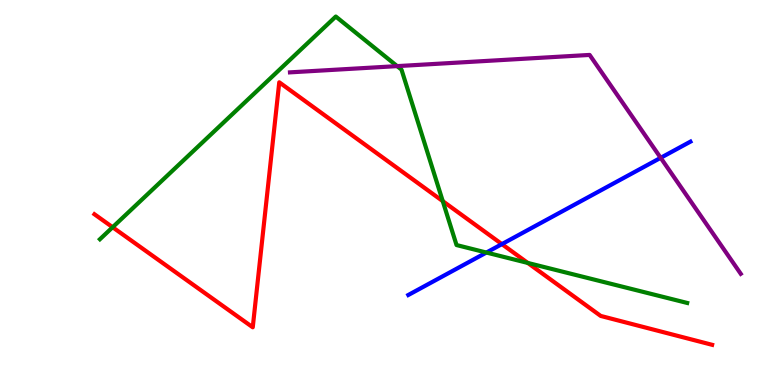[{'lines': ['blue', 'red'], 'intersections': [{'x': 6.48, 'y': 3.66}]}, {'lines': ['green', 'red'], 'intersections': [{'x': 1.45, 'y': 4.1}, {'x': 5.71, 'y': 4.78}, {'x': 6.81, 'y': 3.17}]}, {'lines': ['purple', 'red'], 'intersections': []}, {'lines': ['blue', 'green'], 'intersections': [{'x': 6.28, 'y': 3.44}]}, {'lines': ['blue', 'purple'], 'intersections': [{'x': 8.52, 'y': 5.9}]}, {'lines': ['green', 'purple'], 'intersections': [{'x': 5.12, 'y': 8.28}]}]